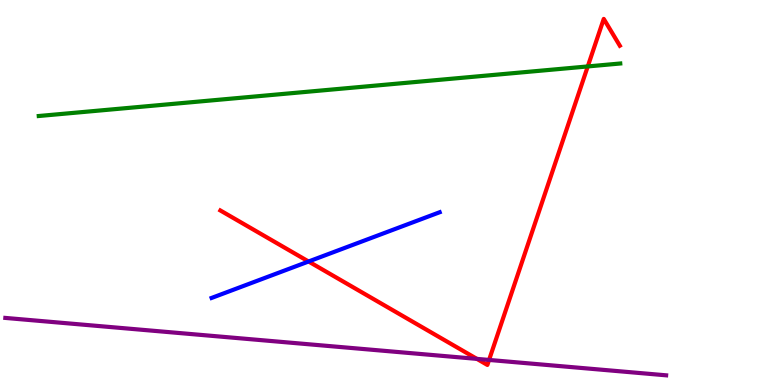[{'lines': ['blue', 'red'], 'intersections': [{'x': 3.98, 'y': 3.21}]}, {'lines': ['green', 'red'], 'intersections': [{'x': 7.58, 'y': 8.27}]}, {'lines': ['purple', 'red'], 'intersections': [{'x': 6.15, 'y': 0.678}, {'x': 6.31, 'y': 0.651}]}, {'lines': ['blue', 'green'], 'intersections': []}, {'lines': ['blue', 'purple'], 'intersections': []}, {'lines': ['green', 'purple'], 'intersections': []}]